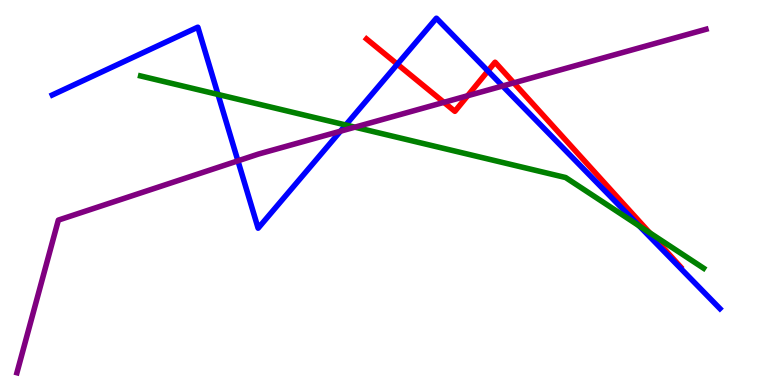[{'lines': ['blue', 'red'], 'intersections': [{'x': 5.13, 'y': 8.33}, {'x': 6.3, 'y': 8.16}]}, {'lines': ['green', 'red'], 'intersections': [{'x': 8.38, 'y': 3.95}]}, {'lines': ['purple', 'red'], 'intersections': [{'x': 5.73, 'y': 7.34}, {'x': 6.03, 'y': 7.51}, {'x': 6.63, 'y': 7.85}]}, {'lines': ['blue', 'green'], 'intersections': [{'x': 2.81, 'y': 7.55}, {'x': 4.46, 'y': 6.75}, {'x': 8.25, 'y': 4.13}]}, {'lines': ['blue', 'purple'], 'intersections': [{'x': 3.07, 'y': 5.82}, {'x': 4.39, 'y': 6.59}, {'x': 6.49, 'y': 7.77}]}, {'lines': ['green', 'purple'], 'intersections': [{'x': 4.58, 'y': 6.7}]}]